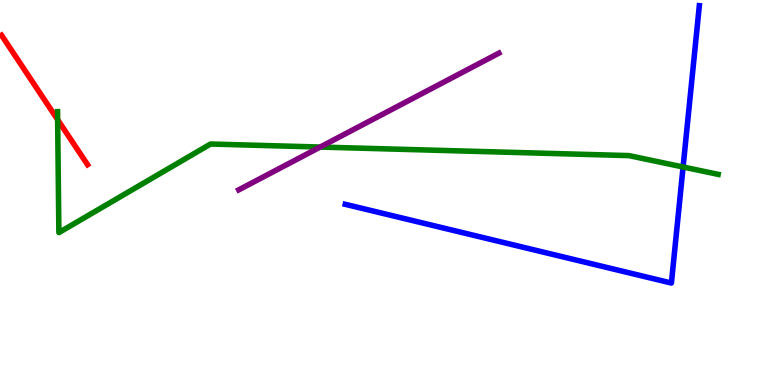[{'lines': ['blue', 'red'], 'intersections': []}, {'lines': ['green', 'red'], 'intersections': [{'x': 0.744, 'y': 6.89}]}, {'lines': ['purple', 'red'], 'intersections': []}, {'lines': ['blue', 'green'], 'intersections': [{'x': 8.81, 'y': 5.66}]}, {'lines': ['blue', 'purple'], 'intersections': []}, {'lines': ['green', 'purple'], 'intersections': [{'x': 4.13, 'y': 6.18}]}]